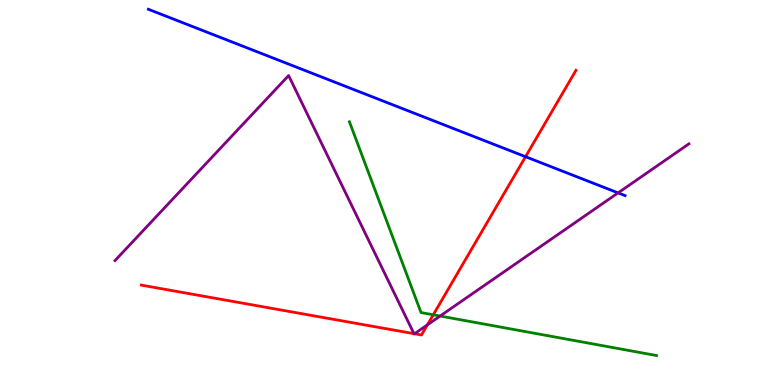[{'lines': ['blue', 'red'], 'intersections': [{'x': 6.78, 'y': 5.93}]}, {'lines': ['green', 'red'], 'intersections': [{'x': 5.59, 'y': 1.82}]}, {'lines': ['purple', 'red'], 'intersections': [{'x': 5.34, 'y': 1.33}, {'x': 5.35, 'y': 1.33}, {'x': 5.51, 'y': 1.56}]}, {'lines': ['blue', 'green'], 'intersections': []}, {'lines': ['blue', 'purple'], 'intersections': [{'x': 7.98, 'y': 4.99}]}, {'lines': ['green', 'purple'], 'intersections': [{'x': 5.68, 'y': 1.79}]}]